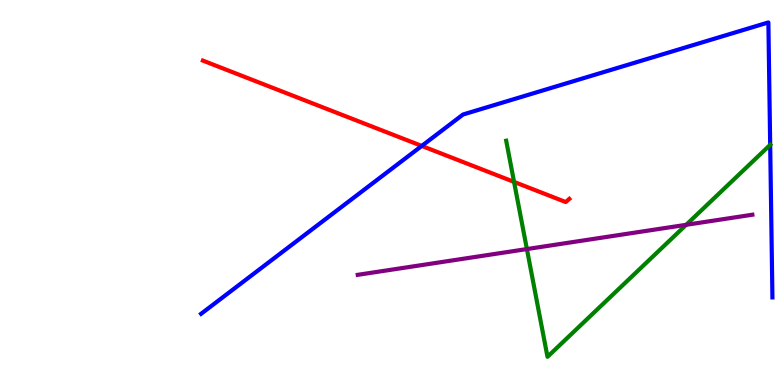[{'lines': ['blue', 'red'], 'intersections': [{'x': 5.44, 'y': 6.21}]}, {'lines': ['green', 'red'], 'intersections': [{'x': 6.63, 'y': 5.27}]}, {'lines': ['purple', 'red'], 'intersections': []}, {'lines': ['blue', 'green'], 'intersections': [{'x': 9.94, 'y': 6.24}]}, {'lines': ['blue', 'purple'], 'intersections': []}, {'lines': ['green', 'purple'], 'intersections': [{'x': 6.8, 'y': 3.53}, {'x': 8.85, 'y': 4.16}]}]